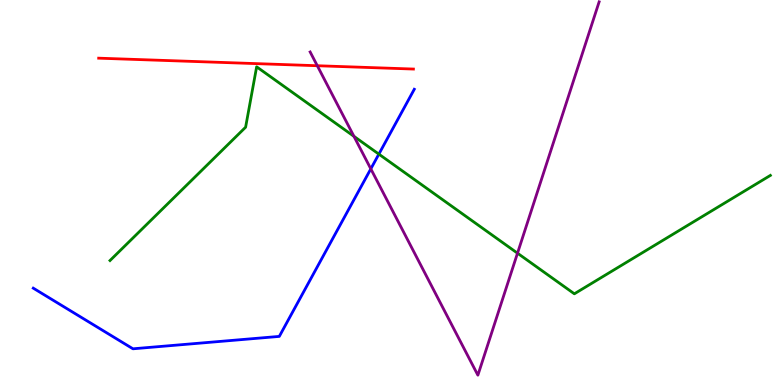[{'lines': ['blue', 'red'], 'intersections': []}, {'lines': ['green', 'red'], 'intersections': []}, {'lines': ['purple', 'red'], 'intersections': [{'x': 4.09, 'y': 8.29}]}, {'lines': ['blue', 'green'], 'intersections': [{'x': 4.89, 'y': 6.0}]}, {'lines': ['blue', 'purple'], 'intersections': [{'x': 4.78, 'y': 5.61}]}, {'lines': ['green', 'purple'], 'intersections': [{'x': 4.57, 'y': 6.46}, {'x': 6.68, 'y': 3.42}]}]